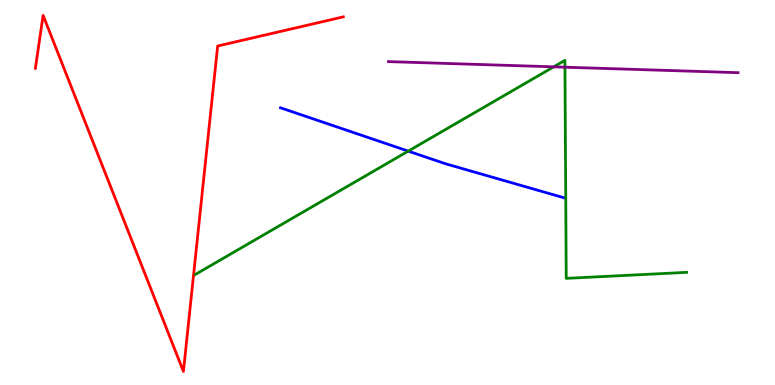[{'lines': ['blue', 'red'], 'intersections': []}, {'lines': ['green', 'red'], 'intersections': []}, {'lines': ['purple', 'red'], 'intersections': []}, {'lines': ['blue', 'green'], 'intersections': [{'x': 5.27, 'y': 6.07}]}, {'lines': ['blue', 'purple'], 'intersections': []}, {'lines': ['green', 'purple'], 'intersections': [{'x': 7.14, 'y': 8.26}, {'x': 7.29, 'y': 8.25}]}]